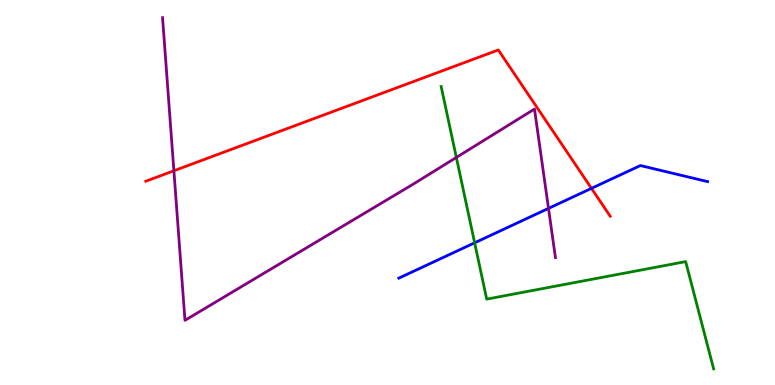[{'lines': ['blue', 'red'], 'intersections': [{'x': 7.63, 'y': 5.11}]}, {'lines': ['green', 'red'], 'intersections': []}, {'lines': ['purple', 'red'], 'intersections': [{'x': 2.24, 'y': 5.56}]}, {'lines': ['blue', 'green'], 'intersections': [{'x': 6.12, 'y': 3.69}]}, {'lines': ['blue', 'purple'], 'intersections': [{'x': 7.08, 'y': 4.59}]}, {'lines': ['green', 'purple'], 'intersections': [{'x': 5.89, 'y': 5.91}]}]